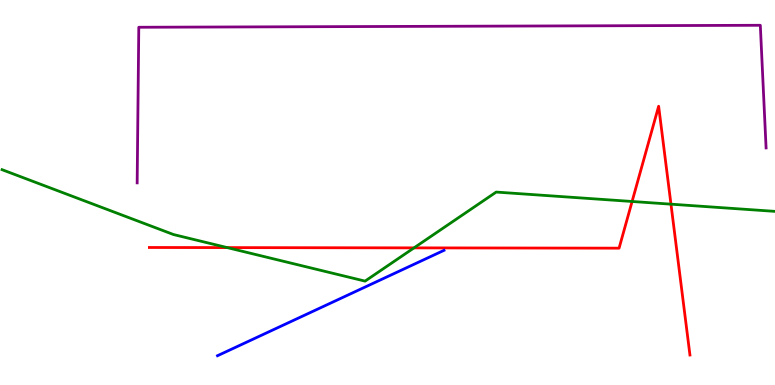[{'lines': ['blue', 'red'], 'intersections': []}, {'lines': ['green', 'red'], 'intersections': [{'x': 2.93, 'y': 3.57}, {'x': 5.34, 'y': 3.56}, {'x': 8.16, 'y': 4.77}, {'x': 8.66, 'y': 4.7}]}, {'lines': ['purple', 'red'], 'intersections': []}, {'lines': ['blue', 'green'], 'intersections': []}, {'lines': ['blue', 'purple'], 'intersections': []}, {'lines': ['green', 'purple'], 'intersections': []}]